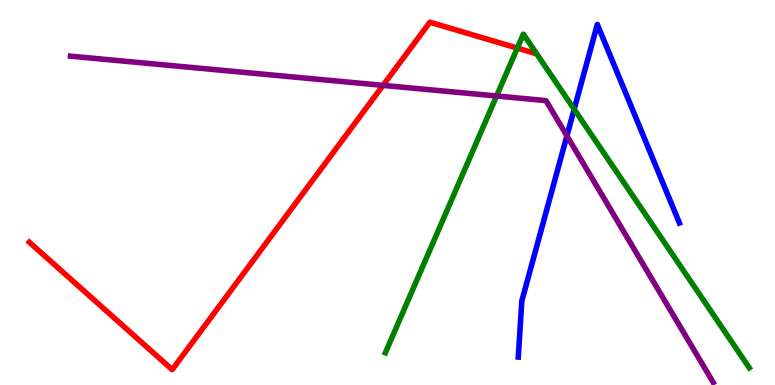[{'lines': ['blue', 'red'], 'intersections': []}, {'lines': ['green', 'red'], 'intersections': [{'x': 6.68, 'y': 8.75}]}, {'lines': ['purple', 'red'], 'intersections': [{'x': 4.94, 'y': 7.78}]}, {'lines': ['blue', 'green'], 'intersections': [{'x': 7.41, 'y': 7.16}]}, {'lines': ['blue', 'purple'], 'intersections': [{'x': 7.31, 'y': 6.47}]}, {'lines': ['green', 'purple'], 'intersections': [{'x': 6.41, 'y': 7.51}]}]